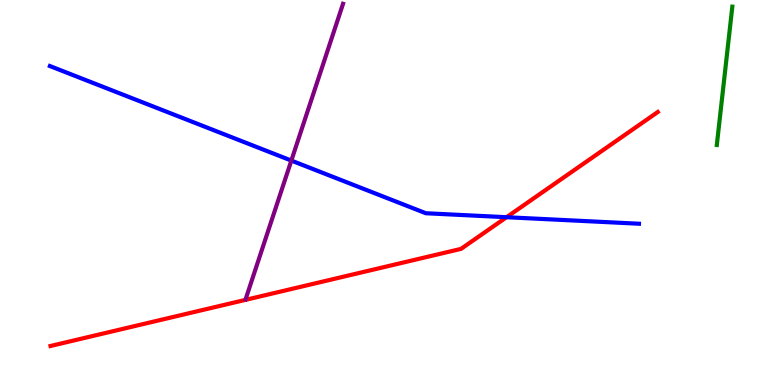[{'lines': ['blue', 'red'], 'intersections': [{'x': 6.54, 'y': 4.36}]}, {'lines': ['green', 'red'], 'intersections': []}, {'lines': ['purple', 'red'], 'intersections': []}, {'lines': ['blue', 'green'], 'intersections': []}, {'lines': ['blue', 'purple'], 'intersections': [{'x': 3.76, 'y': 5.83}]}, {'lines': ['green', 'purple'], 'intersections': []}]